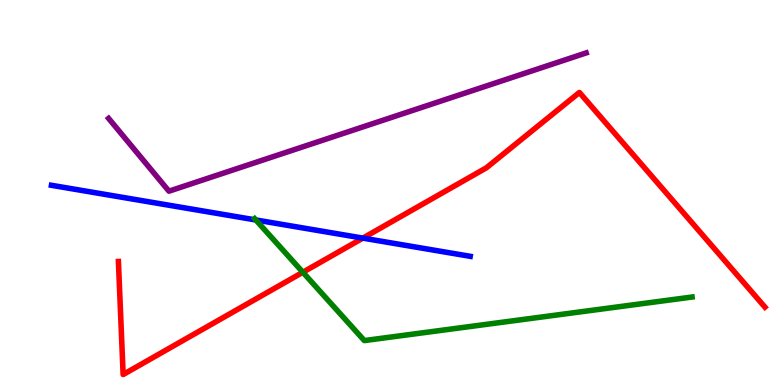[{'lines': ['blue', 'red'], 'intersections': [{'x': 4.68, 'y': 3.82}]}, {'lines': ['green', 'red'], 'intersections': [{'x': 3.91, 'y': 2.93}]}, {'lines': ['purple', 'red'], 'intersections': []}, {'lines': ['blue', 'green'], 'intersections': [{'x': 3.3, 'y': 4.29}]}, {'lines': ['blue', 'purple'], 'intersections': []}, {'lines': ['green', 'purple'], 'intersections': []}]